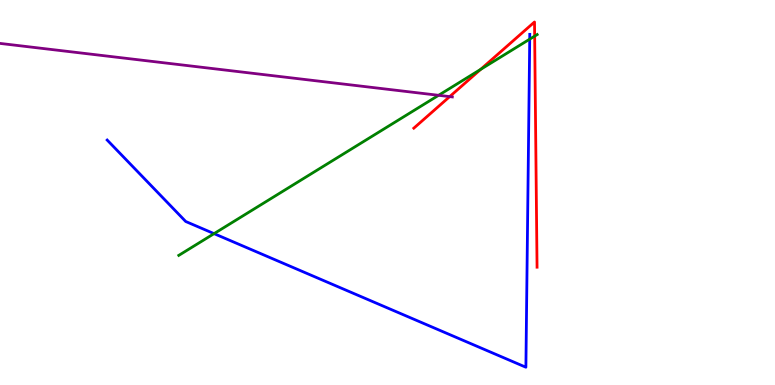[{'lines': ['blue', 'red'], 'intersections': []}, {'lines': ['green', 'red'], 'intersections': [{'x': 6.2, 'y': 8.2}, {'x': 6.9, 'y': 9.06}]}, {'lines': ['purple', 'red'], 'intersections': [{'x': 5.8, 'y': 7.49}]}, {'lines': ['blue', 'green'], 'intersections': [{'x': 2.76, 'y': 3.93}, {'x': 6.84, 'y': 8.98}]}, {'lines': ['blue', 'purple'], 'intersections': []}, {'lines': ['green', 'purple'], 'intersections': [{'x': 5.66, 'y': 7.52}]}]